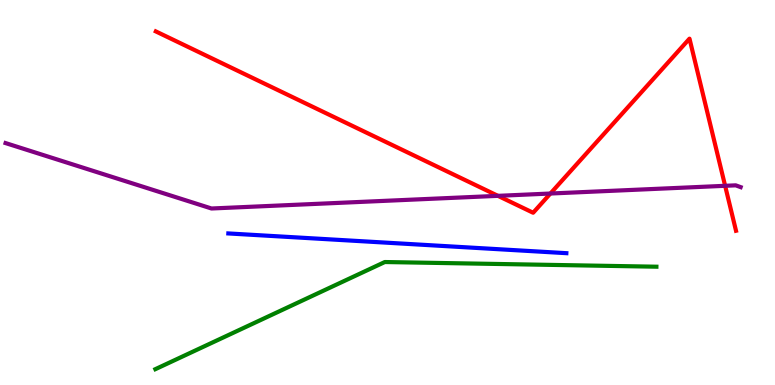[{'lines': ['blue', 'red'], 'intersections': []}, {'lines': ['green', 'red'], 'intersections': []}, {'lines': ['purple', 'red'], 'intersections': [{'x': 6.43, 'y': 4.91}, {'x': 7.1, 'y': 4.97}, {'x': 9.36, 'y': 5.17}]}, {'lines': ['blue', 'green'], 'intersections': []}, {'lines': ['blue', 'purple'], 'intersections': []}, {'lines': ['green', 'purple'], 'intersections': []}]